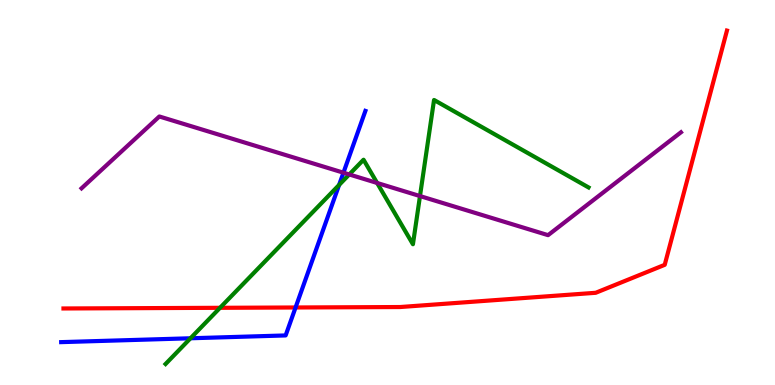[{'lines': ['blue', 'red'], 'intersections': [{'x': 3.81, 'y': 2.01}]}, {'lines': ['green', 'red'], 'intersections': [{'x': 2.84, 'y': 2.01}]}, {'lines': ['purple', 'red'], 'intersections': []}, {'lines': ['blue', 'green'], 'intersections': [{'x': 2.46, 'y': 1.21}, {'x': 4.38, 'y': 5.2}]}, {'lines': ['blue', 'purple'], 'intersections': [{'x': 4.43, 'y': 5.51}]}, {'lines': ['green', 'purple'], 'intersections': [{'x': 4.51, 'y': 5.47}, {'x': 4.87, 'y': 5.25}, {'x': 5.42, 'y': 4.91}]}]